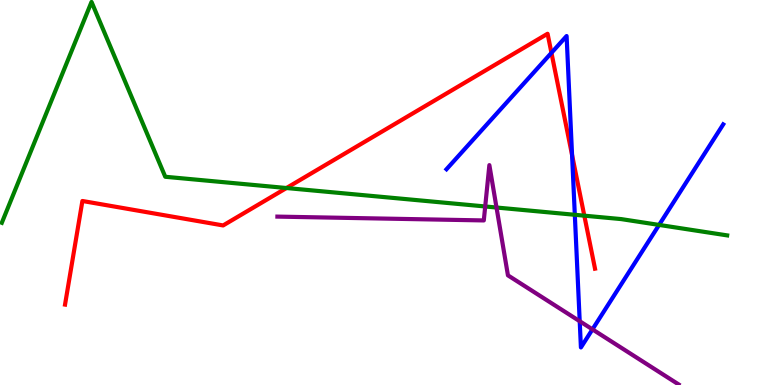[{'lines': ['blue', 'red'], 'intersections': [{'x': 7.12, 'y': 8.63}, {'x': 7.38, 'y': 5.97}]}, {'lines': ['green', 'red'], 'intersections': [{'x': 3.7, 'y': 5.12}, {'x': 7.54, 'y': 4.4}]}, {'lines': ['purple', 'red'], 'intersections': []}, {'lines': ['blue', 'green'], 'intersections': [{'x': 7.42, 'y': 4.42}, {'x': 8.5, 'y': 4.16}]}, {'lines': ['blue', 'purple'], 'intersections': [{'x': 7.48, 'y': 1.66}, {'x': 7.64, 'y': 1.45}]}, {'lines': ['green', 'purple'], 'intersections': [{'x': 6.26, 'y': 4.64}, {'x': 6.41, 'y': 4.61}]}]